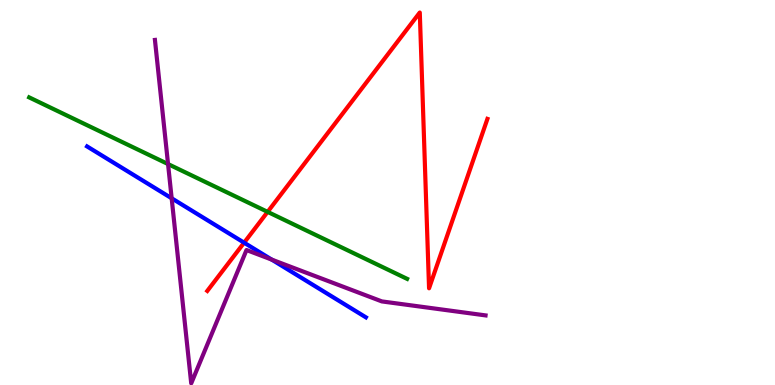[{'lines': ['blue', 'red'], 'intersections': [{'x': 3.15, 'y': 3.7}]}, {'lines': ['green', 'red'], 'intersections': [{'x': 3.45, 'y': 4.5}]}, {'lines': ['purple', 'red'], 'intersections': []}, {'lines': ['blue', 'green'], 'intersections': []}, {'lines': ['blue', 'purple'], 'intersections': [{'x': 2.22, 'y': 4.85}, {'x': 3.51, 'y': 3.26}]}, {'lines': ['green', 'purple'], 'intersections': [{'x': 2.17, 'y': 5.74}]}]